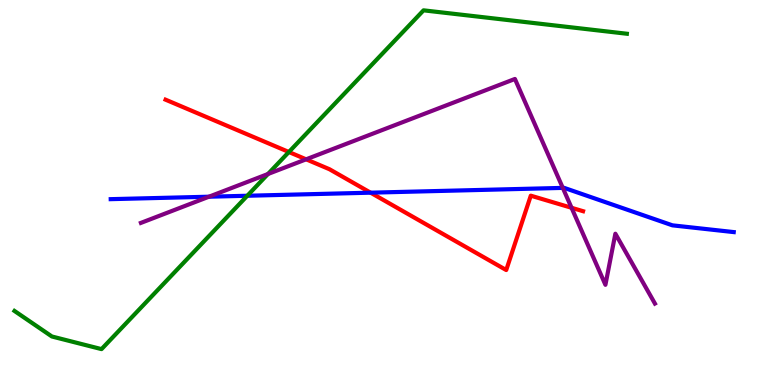[{'lines': ['blue', 'red'], 'intersections': [{'x': 4.78, 'y': 5.0}]}, {'lines': ['green', 'red'], 'intersections': [{'x': 3.73, 'y': 6.05}]}, {'lines': ['purple', 'red'], 'intersections': [{'x': 3.95, 'y': 5.86}, {'x': 7.37, 'y': 4.6}]}, {'lines': ['blue', 'green'], 'intersections': [{'x': 3.19, 'y': 4.92}]}, {'lines': ['blue', 'purple'], 'intersections': [{'x': 2.7, 'y': 4.89}, {'x': 7.26, 'y': 5.12}]}, {'lines': ['green', 'purple'], 'intersections': [{'x': 3.46, 'y': 5.48}]}]